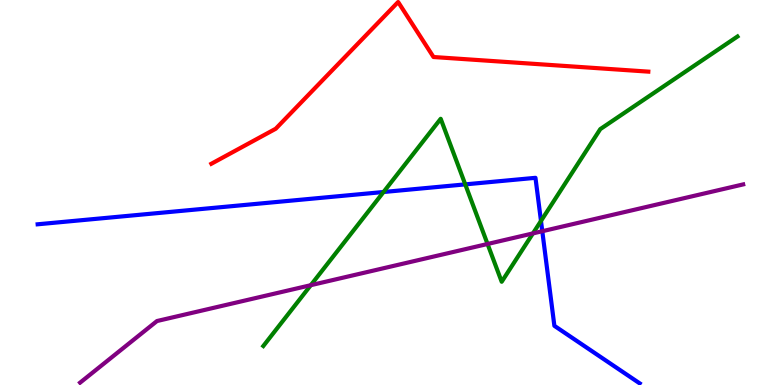[{'lines': ['blue', 'red'], 'intersections': []}, {'lines': ['green', 'red'], 'intersections': []}, {'lines': ['purple', 'red'], 'intersections': []}, {'lines': ['blue', 'green'], 'intersections': [{'x': 4.95, 'y': 5.01}, {'x': 6.0, 'y': 5.21}, {'x': 6.98, 'y': 4.26}]}, {'lines': ['blue', 'purple'], 'intersections': [{'x': 7.0, 'y': 3.99}]}, {'lines': ['green', 'purple'], 'intersections': [{'x': 4.01, 'y': 2.59}, {'x': 6.29, 'y': 3.66}, {'x': 6.88, 'y': 3.94}]}]